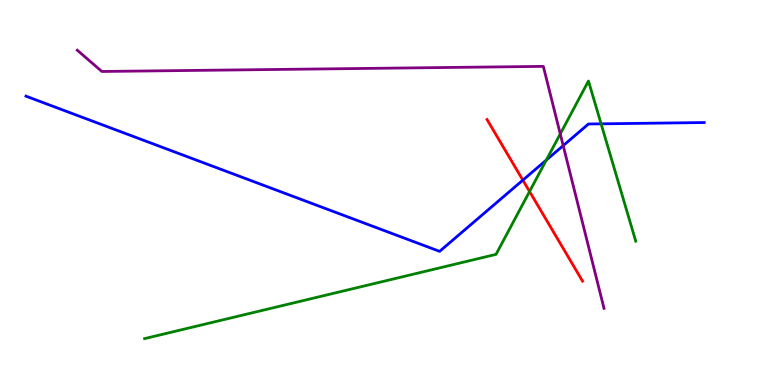[{'lines': ['blue', 'red'], 'intersections': [{'x': 6.75, 'y': 5.32}]}, {'lines': ['green', 'red'], 'intersections': [{'x': 6.83, 'y': 5.03}]}, {'lines': ['purple', 'red'], 'intersections': []}, {'lines': ['blue', 'green'], 'intersections': [{'x': 7.05, 'y': 5.84}, {'x': 7.76, 'y': 6.78}]}, {'lines': ['blue', 'purple'], 'intersections': [{'x': 7.27, 'y': 6.22}]}, {'lines': ['green', 'purple'], 'intersections': [{'x': 7.23, 'y': 6.52}]}]